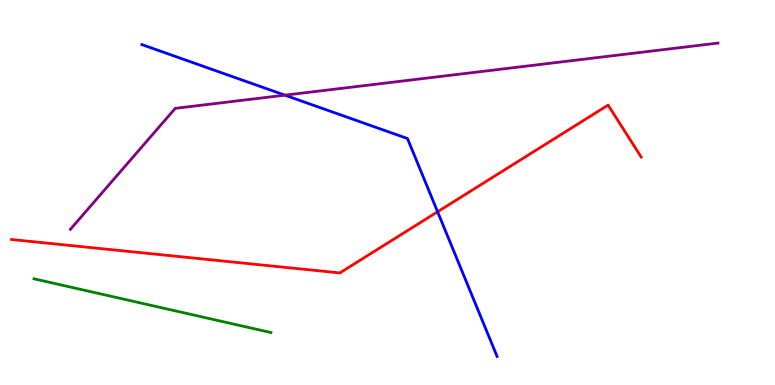[{'lines': ['blue', 'red'], 'intersections': [{'x': 5.65, 'y': 4.5}]}, {'lines': ['green', 'red'], 'intersections': []}, {'lines': ['purple', 'red'], 'intersections': []}, {'lines': ['blue', 'green'], 'intersections': []}, {'lines': ['blue', 'purple'], 'intersections': [{'x': 3.68, 'y': 7.53}]}, {'lines': ['green', 'purple'], 'intersections': []}]